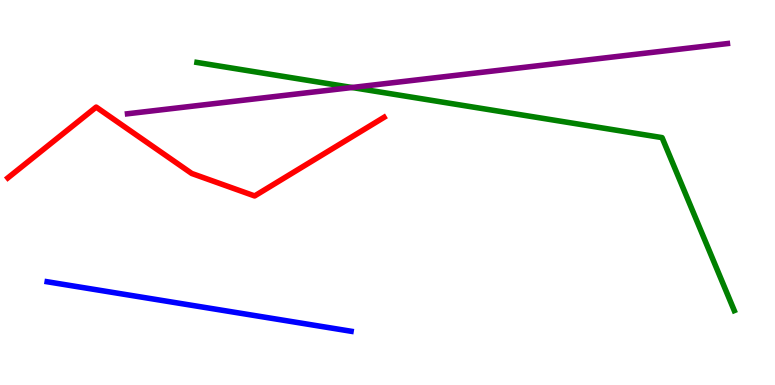[{'lines': ['blue', 'red'], 'intersections': []}, {'lines': ['green', 'red'], 'intersections': []}, {'lines': ['purple', 'red'], 'intersections': []}, {'lines': ['blue', 'green'], 'intersections': []}, {'lines': ['blue', 'purple'], 'intersections': []}, {'lines': ['green', 'purple'], 'intersections': [{'x': 4.54, 'y': 7.73}]}]